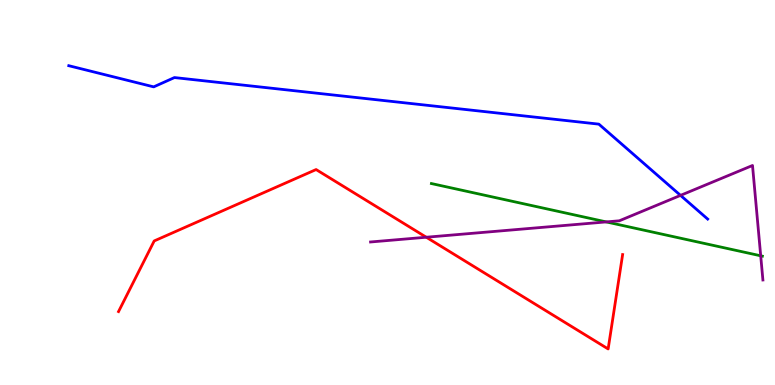[{'lines': ['blue', 'red'], 'intersections': []}, {'lines': ['green', 'red'], 'intersections': []}, {'lines': ['purple', 'red'], 'intersections': [{'x': 5.5, 'y': 3.84}]}, {'lines': ['blue', 'green'], 'intersections': []}, {'lines': ['blue', 'purple'], 'intersections': [{'x': 8.78, 'y': 4.93}]}, {'lines': ['green', 'purple'], 'intersections': [{'x': 7.82, 'y': 4.24}, {'x': 9.82, 'y': 3.36}]}]